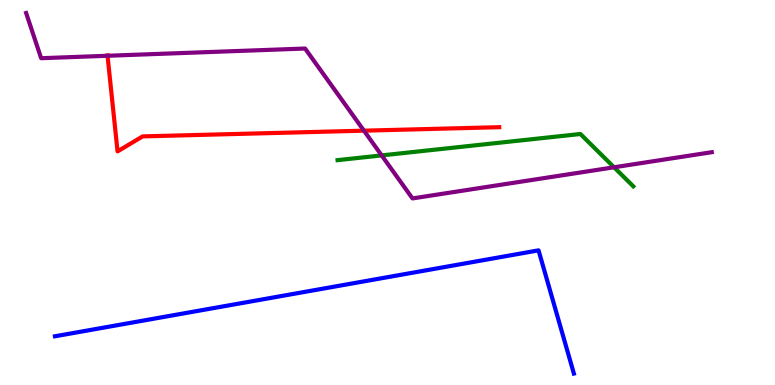[{'lines': ['blue', 'red'], 'intersections': []}, {'lines': ['green', 'red'], 'intersections': []}, {'lines': ['purple', 'red'], 'intersections': [{'x': 1.39, 'y': 8.55}, {'x': 4.7, 'y': 6.61}]}, {'lines': ['blue', 'green'], 'intersections': []}, {'lines': ['blue', 'purple'], 'intersections': []}, {'lines': ['green', 'purple'], 'intersections': [{'x': 4.92, 'y': 5.96}, {'x': 7.92, 'y': 5.65}]}]